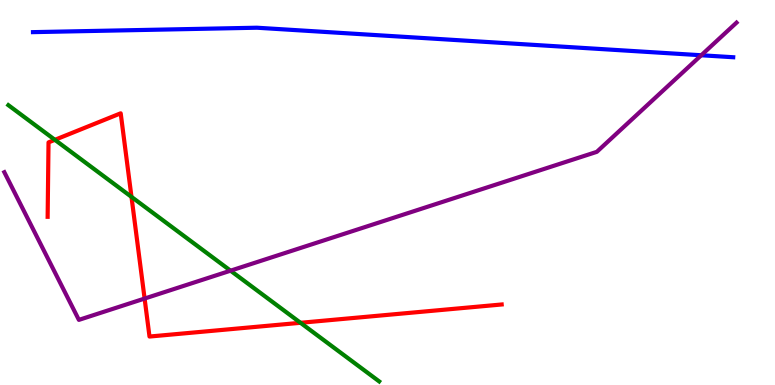[{'lines': ['blue', 'red'], 'intersections': []}, {'lines': ['green', 'red'], 'intersections': [{'x': 0.708, 'y': 6.37}, {'x': 1.7, 'y': 4.89}, {'x': 3.88, 'y': 1.62}]}, {'lines': ['purple', 'red'], 'intersections': [{'x': 1.87, 'y': 2.25}]}, {'lines': ['blue', 'green'], 'intersections': []}, {'lines': ['blue', 'purple'], 'intersections': [{'x': 9.05, 'y': 8.56}]}, {'lines': ['green', 'purple'], 'intersections': [{'x': 2.97, 'y': 2.97}]}]